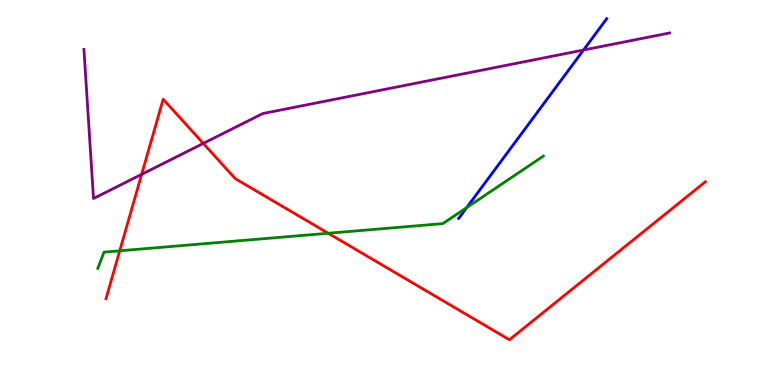[{'lines': ['blue', 'red'], 'intersections': []}, {'lines': ['green', 'red'], 'intersections': [{'x': 1.54, 'y': 3.49}, {'x': 4.23, 'y': 3.94}]}, {'lines': ['purple', 'red'], 'intersections': [{'x': 1.83, 'y': 5.47}, {'x': 2.62, 'y': 6.27}]}, {'lines': ['blue', 'green'], 'intersections': [{'x': 6.02, 'y': 4.61}]}, {'lines': ['blue', 'purple'], 'intersections': [{'x': 7.53, 'y': 8.7}]}, {'lines': ['green', 'purple'], 'intersections': []}]